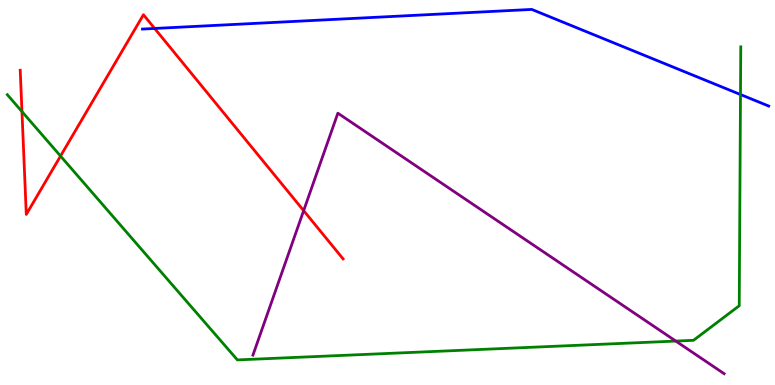[{'lines': ['blue', 'red'], 'intersections': [{'x': 2.0, 'y': 9.26}]}, {'lines': ['green', 'red'], 'intersections': [{'x': 0.283, 'y': 7.1}, {'x': 0.781, 'y': 5.95}]}, {'lines': ['purple', 'red'], 'intersections': [{'x': 3.92, 'y': 4.53}]}, {'lines': ['blue', 'green'], 'intersections': [{'x': 9.55, 'y': 7.54}]}, {'lines': ['blue', 'purple'], 'intersections': []}, {'lines': ['green', 'purple'], 'intersections': [{'x': 8.72, 'y': 1.14}]}]